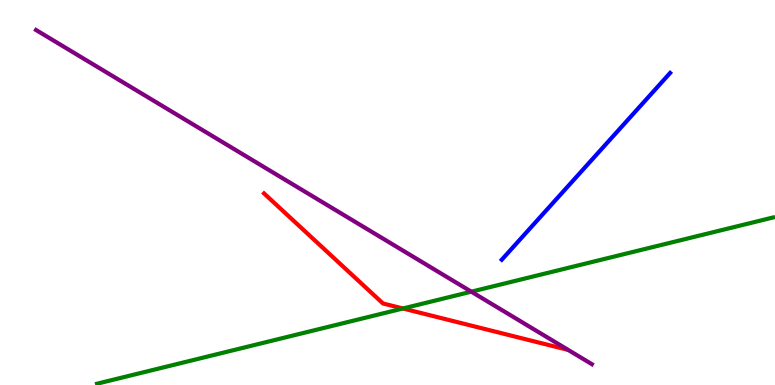[{'lines': ['blue', 'red'], 'intersections': []}, {'lines': ['green', 'red'], 'intersections': [{'x': 5.2, 'y': 1.99}]}, {'lines': ['purple', 'red'], 'intersections': []}, {'lines': ['blue', 'green'], 'intersections': []}, {'lines': ['blue', 'purple'], 'intersections': []}, {'lines': ['green', 'purple'], 'intersections': [{'x': 6.08, 'y': 2.42}]}]